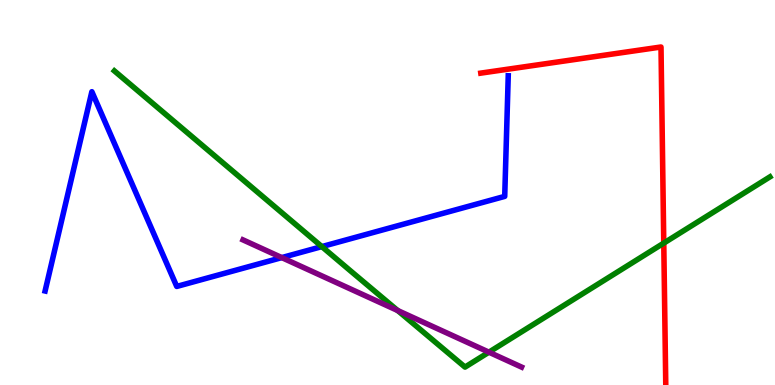[{'lines': ['blue', 'red'], 'intersections': []}, {'lines': ['green', 'red'], 'intersections': [{'x': 8.56, 'y': 3.69}]}, {'lines': ['purple', 'red'], 'intersections': []}, {'lines': ['blue', 'green'], 'intersections': [{'x': 4.15, 'y': 3.59}]}, {'lines': ['blue', 'purple'], 'intersections': [{'x': 3.64, 'y': 3.31}]}, {'lines': ['green', 'purple'], 'intersections': [{'x': 5.13, 'y': 1.93}, {'x': 6.31, 'y': 0.853}]}]